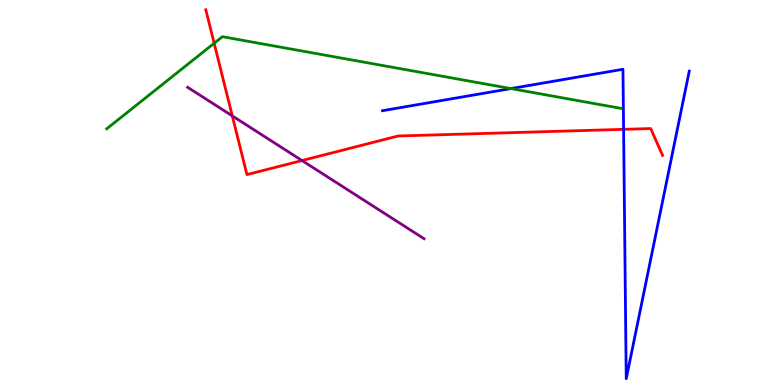[{'lines': ['blue', 'red'], 'intersections': [{'x': 8.05, 'y': 6.64}]}, {'lines': ['green', 'red'], 'intersections': [{'x': 2.76, 'y': 8.88}]}, {'lines': ['purple', 'red'], 'intersections': [{'x': 3.0, 'y': 6.99}, {'x': 3.9, 'y': 5.83}]}, {'lines': ['blue', 'green'], 'intersections': [{'x': 6.59, 'y': 7.7}]}, {'lines': ['blue', 'purple'], 'intersections': []}, {'lines': ['green', 'purple'], 'intersections': []}]